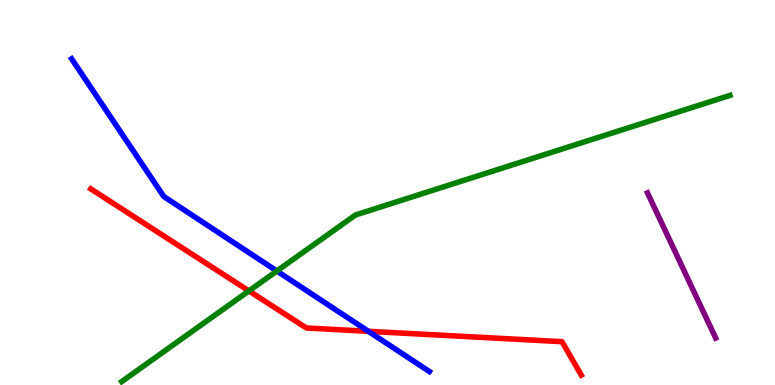[{'lines': ['blue', 'red'], 'intersections': [{'x': 4.75, 'y': 1.39}]}, {'lines': ['green', 'red'], 'intersections': [{'x': 3.21, 'y': 2.44}]}, {'lines': ['purple', 'red'], 'intersections': []}, {'lines': ['blue', 'green'], 'intersections': [{'x': 3.57, 'y': 2.96}]}, {'lines': ['blue', 'purple'], 'intersections': []}, {'lines': ['green', 'purple'], 'intersections': []}]